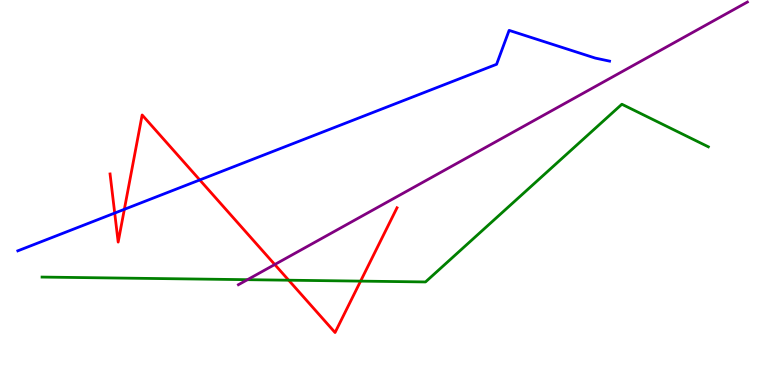[{'lines': ['blue', 'red'], 'intersections': [{'x': 1.48, 'y': 4.47}, {'x': 1.6, 'y': 4.56}, {'x': 2.58, 'y': 5.33}]}, {'lines': ['green', 'red'], 'intersections': [{'x': 3.72, 'y': 2.72}, {'x': 4.65, 'y': 2.7}]}, {'lines': ['purple', 'red'], 'intersections': [{'x': 3.55, 'y': 3.13}]}, {'lines': ['blue', 'green'], 'intersections': []}, {'lines': ['blue', 'purple'], 'intersections': []}, {'lines': ['green', 'purple'], 'intersections': [{'x': 3.19, 'y': 2.74}]}]